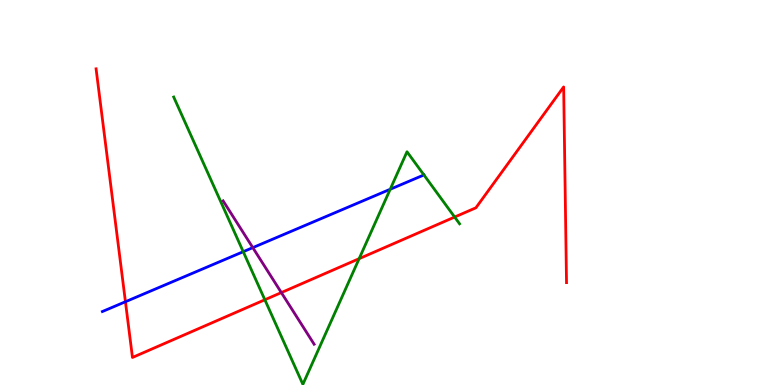[{'lines': ['blue', 'red'], 'intersections': [{'x': 1.62, 'y': 2.16}]}, {'lines': ['green', 'red'], 'intersections': [{'x': 3.42, 'y': 2.21}, {'x': 4.63, 'y': 3.28}, {'x': 5.87, 'y': 4.36}]}, {'lines': ['purple', 'red'], 'intersections': [{'x': 3.63, 'y': 2.4}]}, {'lines': ['blue', 'green'], 'intersections': [{'x': 3.14, 'y': 3.46}, {'x': 5.04, 'y': 5.08}, {'x': 5.47, 'y': 5.46}]}, {'lines': ['blue', 'purple'], 'intersections': [{'x': 3.26, 'y': 3.57}]}, {'lines': ['green', 'purple'], 'intersections': []}]